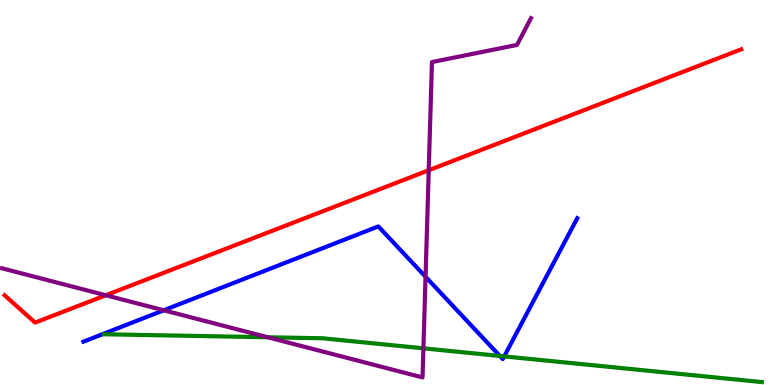[{'lines': ['blue', 'red'], 'intersections': []}, {'lines': ['green', 'red'], 'intersections': []}, {'lines': ['purple', 'red'], 'intersections': [{'x': 1.37, 'y': 2.33}, {'x': 5.53, 'y': 5.58}]}, {'lines': ['blue', 'green'], 'intersections': [{'x': 6.45, 'y': 0.754}, {'x': 6.51, 'y': 0.743}]}, {'lines': ['blue', 'purple'], 'intersections': [{'x': 2.11, 'y': 1.94}, {'x': 5.49, 'y': 2.81}]}, {'lines': ['green', 'purple'], 'intersections': [{'x': 3.45, 'y': 1.24}, {'x': 5.46, 'y': 0.952}]}]